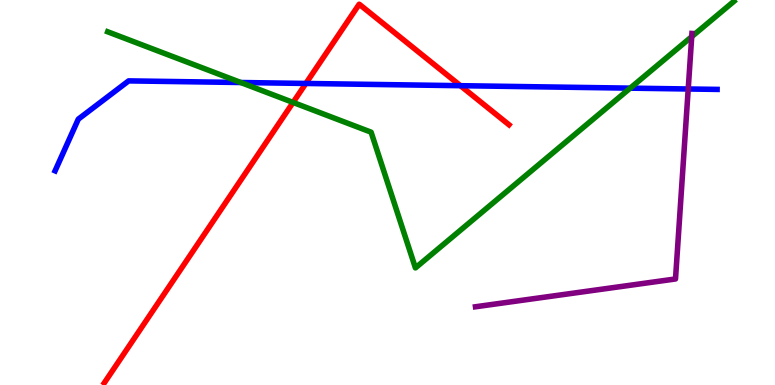[{'lines': ['blue', 'red'], 'intersections': [{'x': 3.95, 'y': 7.83}, {'x': 5.94, 'y': 7.77}]}, {'lines': ['green', 'red'], 'intersections': [{'x': 3.78, 'y': 7.34}]}, {'lines': ['purple', 'red'], 'intersections': []}, {'lines': ['blue', 'green'], 'intersections': [{'x': 3.11, 'y': 7.86}, {'x': 8.13, 'y': 7.71}]}, {'lines': ['blue', 'purple'], 'intersections': [{'x': 8.88, 'y': 7.69}]}, {'lines': ['green', 'purple'], 'intersections': [{'x': 8.93, 'y': 9.05}]}]